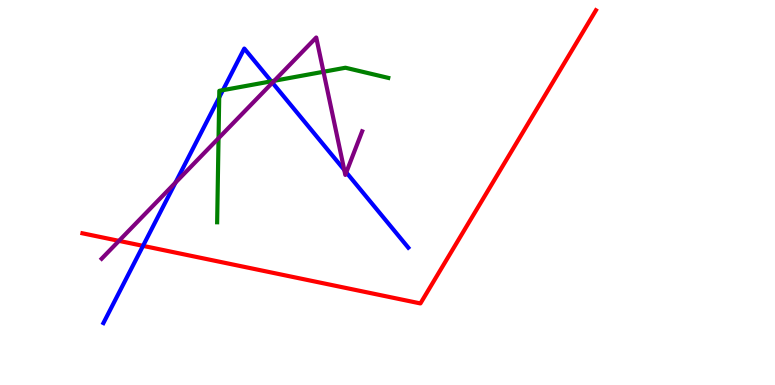[{'lines': ['blue', 'red'], 'intersections': [{'x': 1.85, 'y': 3.61}]}, {'lines': ['green', 'red'], 'intersections': []}, {'lines': ['purple', 'red'], 'intersections': [{'x': 1.53, 'y': 3.74}]}, {'lines': ['blue', 'green'], 'intersections': [{'x': 2.83, 'y': 7.47}, {'x': 2.88, 'y': 7.66}, {'x': 3.5, 'y': 7.89}]}, {'lines': ['blue', 'purple'], 'intersections': [{'x': 2.26, 'y': 5.26}, {'x': 3.51, 'y': 7.85}, {'x': 4.44, 'y': 5.59}, {'x': 4.47, 'y': 5.52}]}, {'lines': ['green', 'purple'], 'intersections': [{'x': 2.82, 'y': 6.41}, {'x': 3.54, 'y': 7.9}, {'x': 4.17, 'y': 8.14}]}]